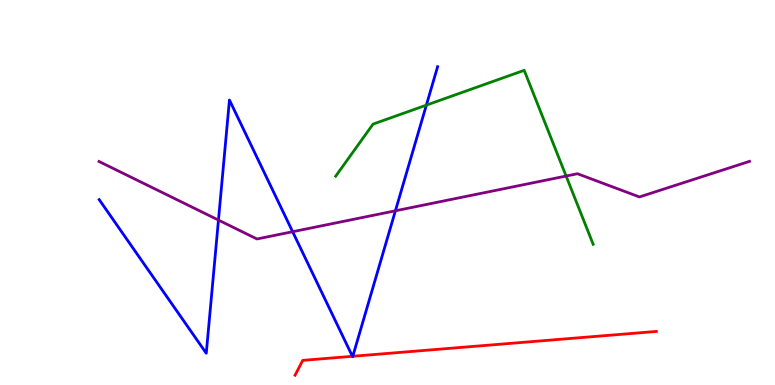[{'lines': ['blue', 'red'], 'intersections': [{'x': 4.55, 'y': 0.745}, {'x': 4.55, 'y': 0.746}]}, {'lines': ['green', 'red'], 'intersections': []}, {'lines': ['purple', 'red'], 'intersections': []}, {'lines': ['blue', 'green'], 'intersections': [{'x': 5.5, 'y': 7.27}]}, {'lines': ['blue', 'purple'], 'intersections': [{'x': 2.82, 'y': 4.28}, {'x': 3.78, 'y': 3.98}, {'x': 5.1, 'y': 4.52}]}, {'lines': ['green', 'purple'], 'intersections': [{'x': 7.3, 'y': 5.43}]}]